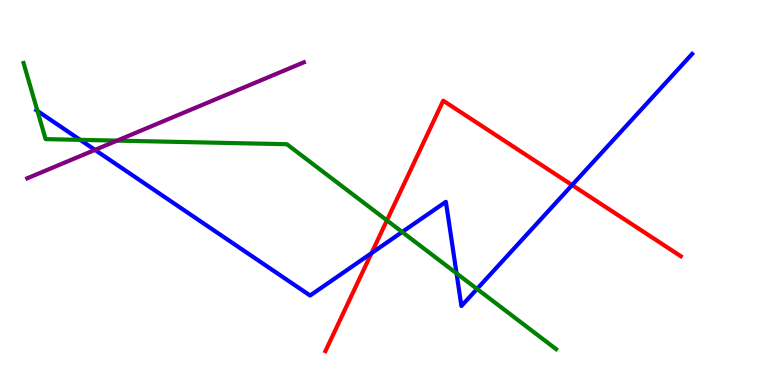[{'lines': ['blue', 'red'], 'intersections': [{'x': 4.79, 'y': 3.42}, {'x': 7.38, 'y': 5.19}]}, {'lines': ['green', 'red'], 'intersections': [{'x': 4.99, 'y': 4.28}]}, {'lines': ['purple', 'red'], 'intersections': []}, {'lines': ['blue', 'green'], 'intersections': [{'x': 0.483, 'y': 7.12}, {'x': 1.03, 'y': 6.37}, {'x': 5.19, 'y': 3.97}, {'x': 5.89, 'y': 2.9}, {'x': 6.16, 'y': 2.5}]}, {'lines': ['blue', 'purple'], 'intersections': [{'x': 1.23, 'y': 6.11}]}, {'lines': ['green', 'purple'], 'intersections': [{'x': 1.51, 'y': 6.35}]}]